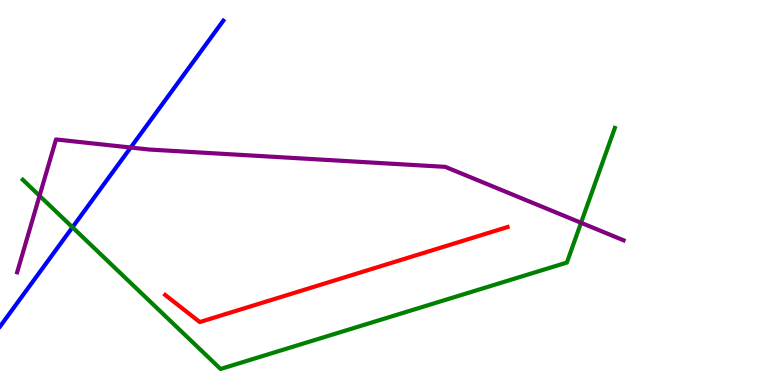[{'lines': ['blue', 'red'], 'intersections': []}, {'lines': ['green', 'red'], 'intersections': []}, {'lines': ['purple', 'red'], 'intersections': []}, {'lines': ['blue', 'green'], 'intersections': [{'x': 0.935, 'y': 4.1}]}, {'lines': ['blue', 'purple'], 'intersections': [{'x': 1.69, 'y': 6.17}]}, {'lines': ['green', 'purple'], 'intersections': [{'x': 0.51, 'y': 4.91}, {'x': 7.5, 'y': 4.21}]}]